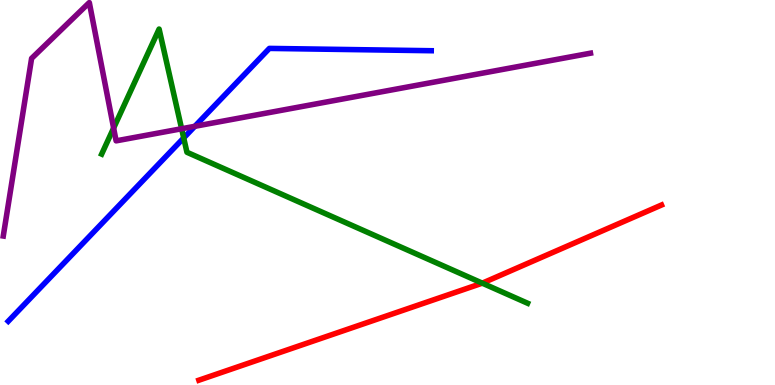[{'lines': ['blue', 'red'], 'intersections': []}, {'lines': ['green', 'red'], 'intersections': [{'x': 6.22, 'y': 2.65}]}, {'lines': ['purple', 'red'], 'intersections': []}, {'lines': ['blue', 'green'], 'intersections': [{'x': 2.37, 'y': 6.42}]}, {'lines': ['blue', 'purple'], 'intersections': [{'x': 2.51, 'y': 6.72}]}, {'lines': ['green', 'purple'], 'intersections': [{'x': 1.47, 'y': 6.67}, {'x': 2.34, 'y': 6.66}]}]